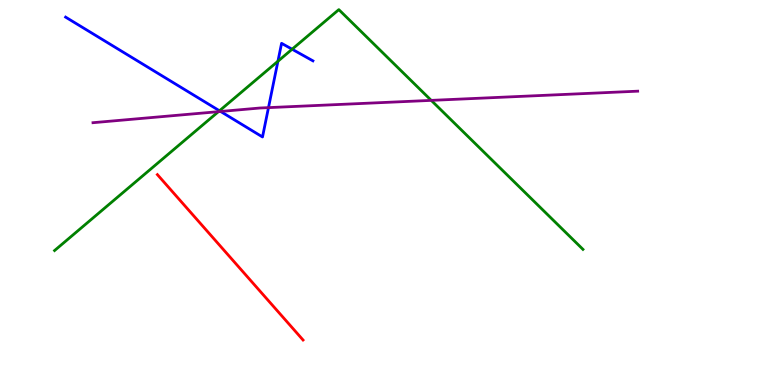[{'lines': ['blue', 'red'], 'intersections': []}, {'lines': ['green', 'red'], 'intersections': []}, {'lines': ['purple', 'red'], 'intersections': []}, {'lines': ['blue', 'green'], 'intersections': [{'x': 2.83, 'y': 7.12}, {'x': 3.59, 'y': 8.41}, {'x': 3.77, 'y': 8.72}]}, {'lines': ['blue', 'purple'], 'intersections': [{'x': 2.85, 'y': 7.1}, {'x': 3.46, 'y': 7.2}]}, {'lines': ['green', 'purple'], 'intersections': [{'x': 2.82, 'y': 7.1}, {'x': 5.56, 'y': 7.39}]}]